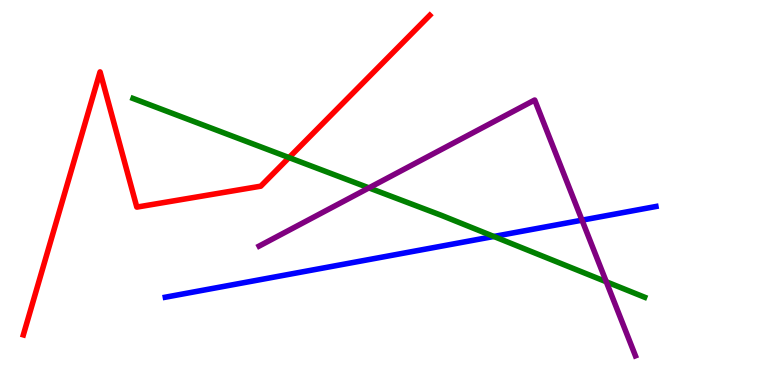[{'lines': ['blue', 'red'], 'intersections': []}, {'lines': ['green', 'red'], 'intersections': [{'x': 3.73, 'y': 5.91}]}, {'lines': ['purple', 'red'], 'intersections': []}, {'lines': ['blue', 'green'], 'intersections': [{'x': 6.37, 'y': 3.86}]}, {'lines': ['blue', 'purple'], 'intersections': [{'x': 7.51, 'y': 4.28}]}, {'lines': ['green', 'purple'], 'intersections': [{'x': 4.76, 'y': 5.12}, {'x': 7.82, 'y': 2.68}]}]